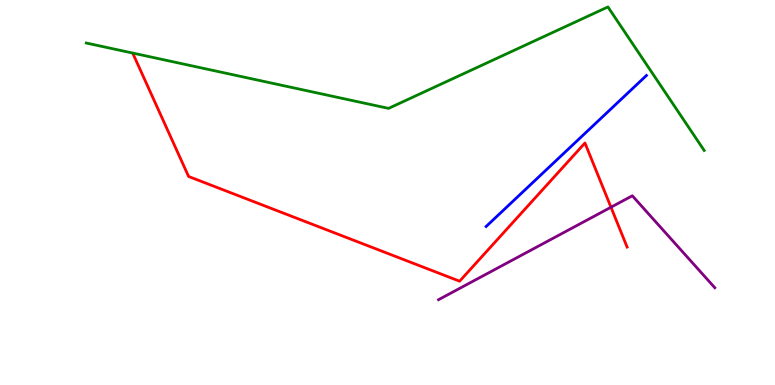[{'lines': ['blue', 'red'], 'intersections': []}, {'lines': ['green', 'red'], 'intersections': []}, {'lines': ['purple', 'red'], 'intersections': [{'x': 7.88, 'y': 4.62}]}, {'lines': ['blue', 'green'], 'intersections': []}, {'lines': ['blue', 'purple'], 'intersections': []}, {'lines': ['green', 'purple'], 'intersections': []}]